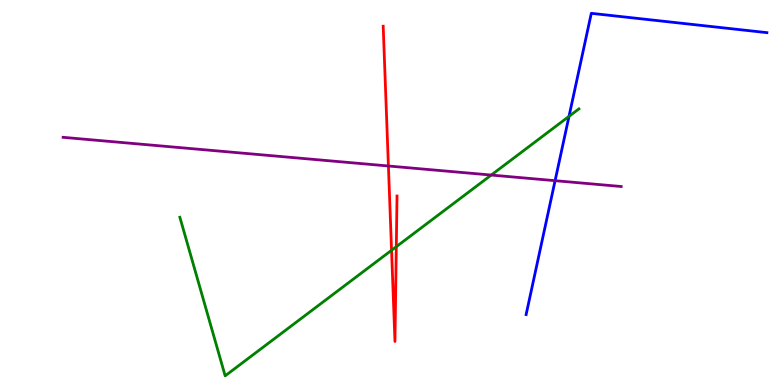[{'lines': ['blue', 'red'], 'intersections': []}, {'lines': ['green', 'red'], 'intersections': [{'x': 5.05, 'y': 3.5}, {'x': 5.11, 'y': 3.59}]}, {'lines': ['purple', 'red'], 'intersections': [{'x': 5.01, 'y': 5.69}]}, {'lines': ['blue', 'green'], 'intersections': [{'x': 7.34, 'y': 6.98}]}, {'lines': ['blue', 'purple'], 'intersections': [{'x': 7.16, 'y': 5.31}]}, {'lines': ['green', 'purple'], 'intersections': [{'x': 6.34, 'y': 5.45}]}]